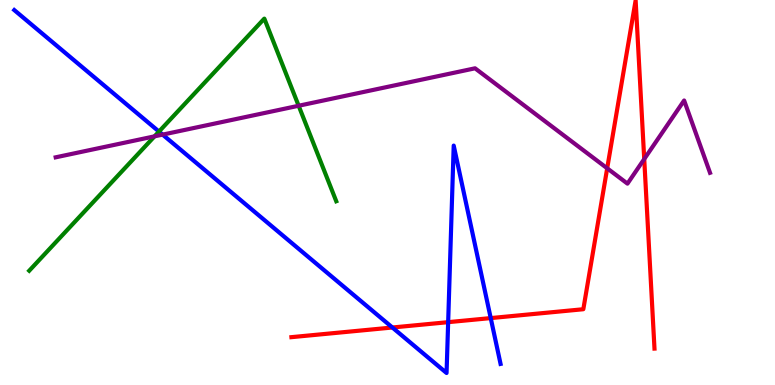[{'lines': ['blue', 'red'], 'intersections': [{'x': 5.06, 'y': 1.49}, {'x': 5.78, 'y': 1.63}, {'x': 6.33, 'y': 1.74}]}, {'lines': ['green', 'red'], 'intersections': []}, {'lines': ['purple', 'red'], 'intersections': [{'x': 7.83, 'y': 5.63}, {'x': 8.31, 'y': 5.87}]}, {'lines': ['blue', 'green'], 'intersections': [{'x': 2.05, 'y': 6.58}]}, {'lines': ['blue', 'purple'], 'intersections': [{'x': 2.1, 'y': 6.5}]}, {'lines': ['green', 'purple'], 'intersections': [{'x': 1.99, 'y': 6.46}, {'x': 3.85, 'y': 7.25}]}]